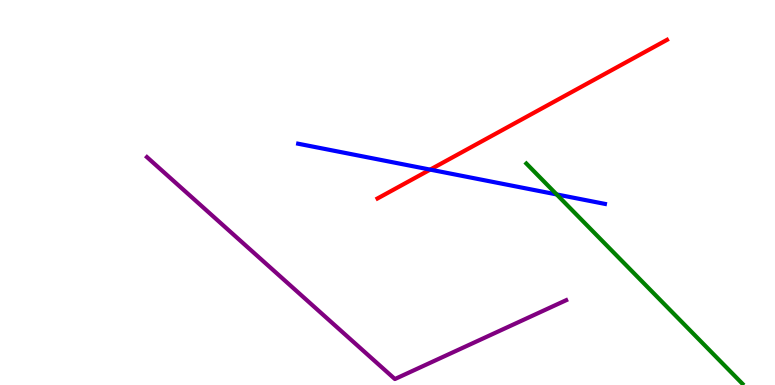[{'lines': ['blue', 'red'], 'intersections': [{'x': 5.55, 'y': 5.59}]}, {'lines': ['green', 'red'], 'intersections': []}, {'lines': ['purple', 'red'], 'intersections': []}, {'lines': ['blue', 'green'], 'intersections': [{'x': 7.18, 'y': 4.95}]}, {'lines': ['blue', 'purple'], 'intersections': []}, {'lines': ['green', 'purple'], 'intersections': []}]